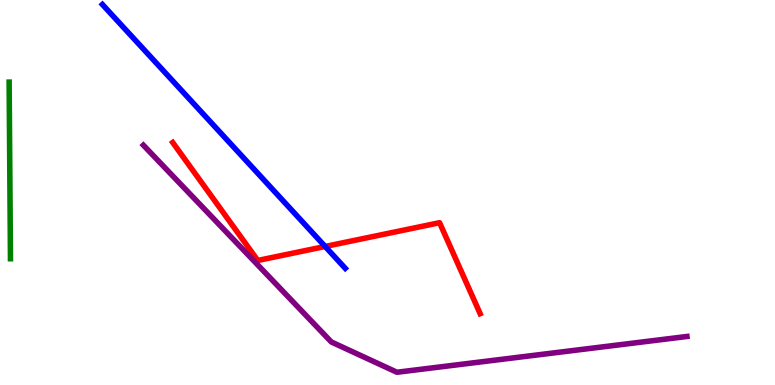[{'lines': ['blue', 'red'], 'intersections': [{'x': 4.2, 'y': 3.6}]}, {'lines': ['green', 'red'], 'intersections': []}, {'lines': ['purple', 'red'], 'intersections': []}, {'lines': ['blue', 'green'], 'intersections': []}, {'lines': ['blue', 'purple'], 'intersections': []}, {'lines': ['green', 'purple'], 'intersections': []}]